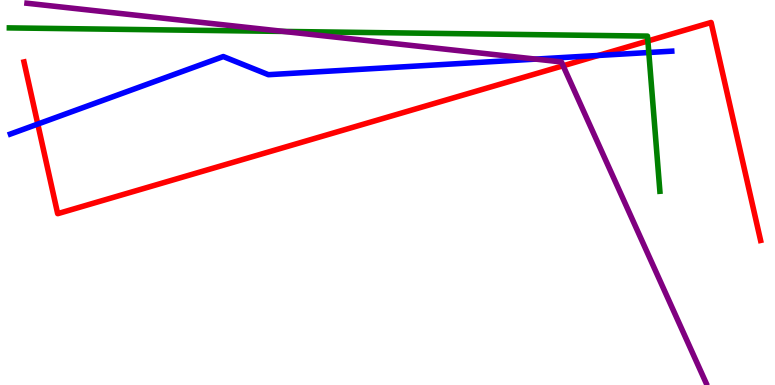[{'lines': ['blue', 'red'], 'intersections': [{'x': 0.488, 'y': 6.78}, {'x': 7.72, 'y': 8.56}]}, {'lines': ['green', 'red'], 'intersections': [{'x': 8.36, 'y': 8.94}]}, {'lines': ['purple', 'red'], 'intersections': [{'x': 7.27, 'y': 8.29}]}, {'lines': ['blue', 'green'], 'intersections': [{'x': 8.37, 'y': 8.64}]}, {'lines': ['blue', 'purple'], 'intersections': [{'x': 6.91, 'y': 8.46}]}, {'lines': ['green', 'purple'], 'intersections': [{'x': 3.66, 'y': 9.18}]}]